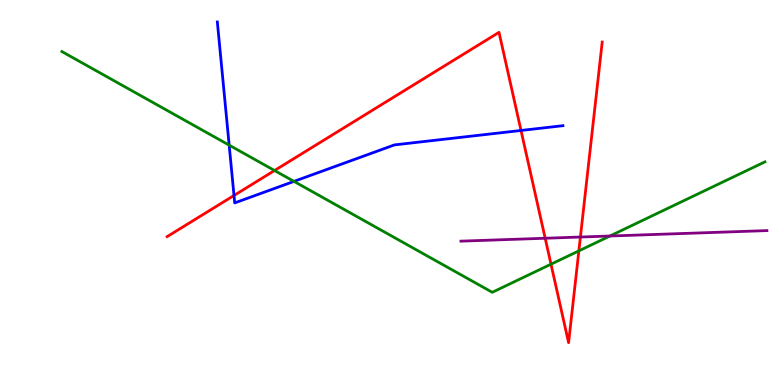[{'lines': ['blue', 'red'], 'intersections': [{'x': 3.02, 'y': 4.92}, {'x': 6.72, 'y': 6.61}]}, {'lines': ['green', 'red'], 'intersections': [{'x': 3.54, 'y': 5.57}, {'x': 7.11, 'y': 3.14}, {'x': 7.47, 'y': 3.48}]}, {'lines': ['purple', 'red'], 'intersections': [{'x': 7.03, 'y': 3.81}, {'x': 7.49, 'y': 3.84}]}, {'lines': ['blue', 'green'], 'intersections': [{'x': 2.96, 'y': 6.23}, {'x': 3.79, 'y': 5.29}]}, {'lines': ['blue', 'purple'], 'intersections': []}, {'lines': ['green', 'purple'], 'intersections': [{'x': 7.87, 'y': 3.87}]}]